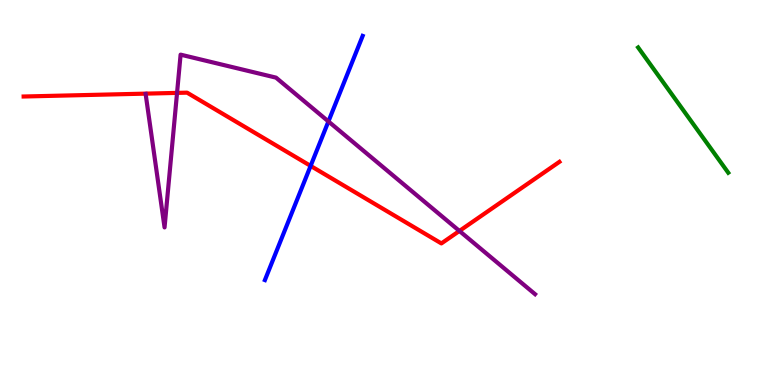[{'lines': ['blue', 'red'], 'intersections': [{'x': 4.01, 'y': 5.69}]}, {'lines': ['green', 'red'], 'intersections': []}, {'lines': ['purple', 'red'], 'intersections': [{'x': 2.28, 'y': 7.59}, {'x': 5.93, 'y': 4.0}]}, {'lines': ['blue', 'green'], 'intersections': []}, {'lines': ['blue', 'purple'], 'intersections': [{'x': 4.24, 'y': 6.85}]}, {'lines': ['green', 'purple'], 'intersections': []}]